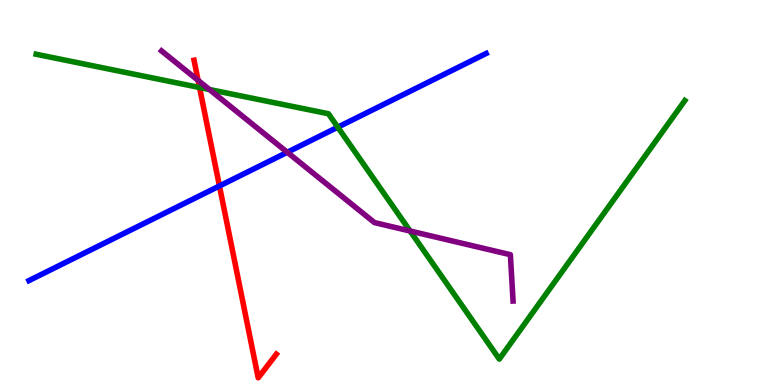[{'lines': ['blue', 'red'], 'intersections': [{'x': 2.83, 'y': 5.17}]}, {'lines': ['green', 'red'], 'intersections': [{'x': 2.57, 'y': 7.73}]}, {'lines': ['purple', 'red'], 'intersections': [{'x': 2.56, 'y': 7.91}]}, {'lines': ['blue', 'green'], 'intersections': [{'x': 4.36, 'y': 6.7}]}, {'lines': ['blue', 'purple'], 'intersections': [{'x': 3.71, 'y': 6.04}]}, {'lines': ['green', 'purple'], 'intersections': [{'x': 2.7, 'y': 7.67}, {'x': 5.29, 'y': 4.0}]}]